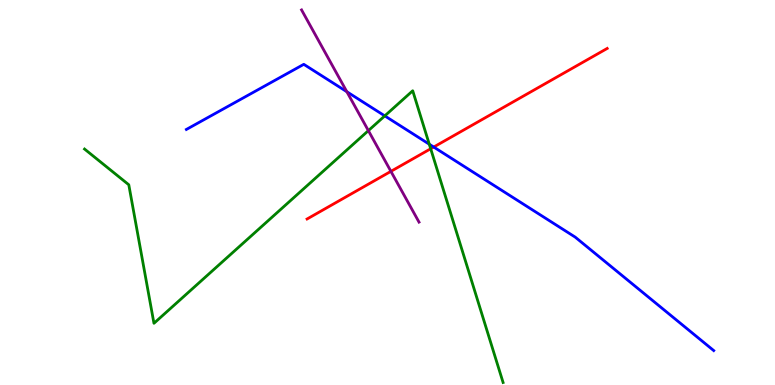[{'lines': ['blue', 'red'], 'intersections': [{'x': 5.6, 'y': 6.18}]}, {'lines': ['green', 'red'], 'intersections': [{'x': 5.56, 'y': 6.14}]}, {'lines': ['purple', 'red'], 'intersections': [{'x': 5.04, 'y': 5.55}]}, {'lines': ['blue', 'green'], 'intersections': [{'x': 4.96, 'y': 6.99}, {'x': 5.54, 'y': 6.25}]}, {'lines': ['blue', 'purple'], 'intersections': [{'x': 4.48, 'y': 7.62}]}, {'lines': ['green', 'purple'], 'intersections': [{'x': 4.75, 'y': 6.61}]}]